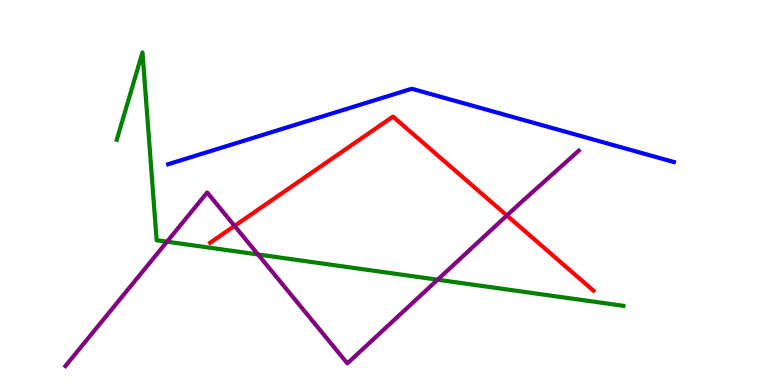[{'lines': ['blue', 'red'], 'intersections': []}, {'lines': ['green', 'red'], 'intersections': []}, {'lines': ['purple', 'red'], 'intersections': [{'x': 3.03, 'y': 4.13}, {'x': 6.54, 'y': 4.4}]}, {'lines': ['blue', 'green'], 'intersections': []}, {'lines': ['blue', 'purple'], 'intersections': []}, {'lines': ['green', 'purple'], 'intersections': [{'x': 2.16, 'y': 3.72}, {'x': 3.33, 'y': 3.39}, {'x': 5.65, 'y': 2.73}]}]